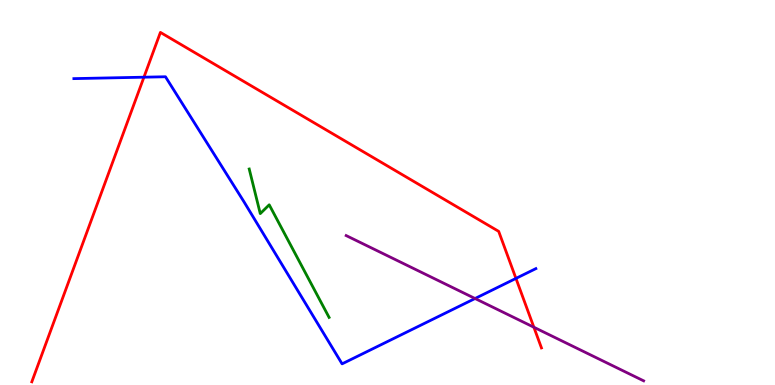[{'lines': ['blue', 'red'], 'intersections': [{'x': 1.86, 'y': 7.99}, {'x': 6.66, 'y': 2.77}]}, {'lines': ['green', 'red'], 'intersections': []}, {'lines': ['purple', 'red'], 'intersections': [{'x': 6.89, 'y': 1.5}]}, {'lines': ['blue', 'green'], 'intersections': []}, {'lines': ['blue', 'purple'], 'intersections': [{'x': 6.13, 'y': 2.25}]}, {'lines': ['green', 'purple'], 'intersections': []}]